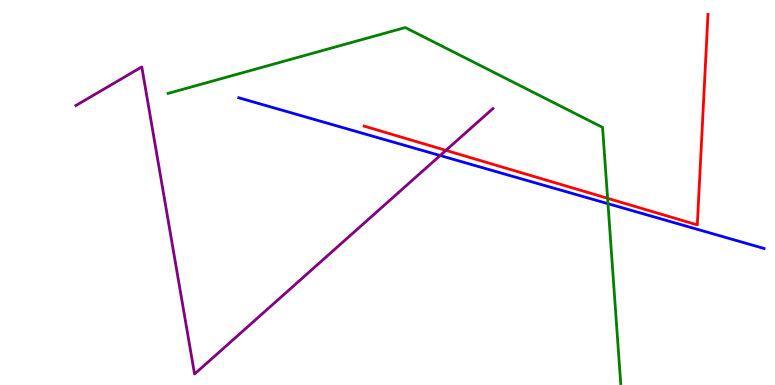[{'lines': ['blue', 'red'], 'intersections': []}, {'lines': ['green', 'red'], 'intersections': [{'x': 7.84, 'y': 4.85}]}, {'lines': ['purple', 'red'], 'intersections': [{'x': 5.75, 'y': 6.09}]}, {'lines': ['blue', 'green'], 'intersections': [{'x': 7.84, 'y': 4.71}]}, {'lines': ['blue', 'purple'], 'intersections': [{'x': 5.68, 'y': 5.96}]}, {'lines': ['green', 'purple'], 'intersections': []}]